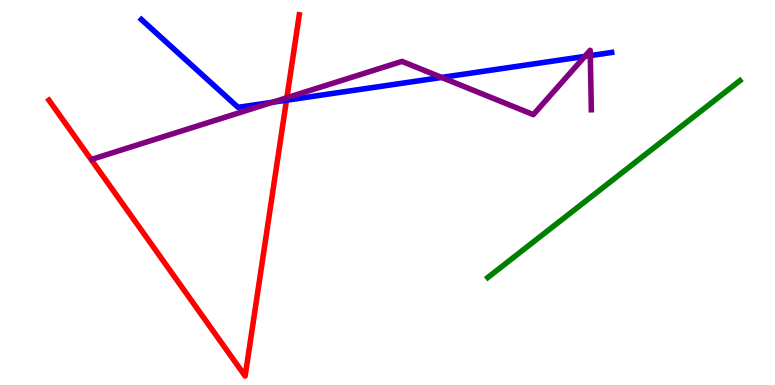[{'lines': ['blue', 'red'], 'intersections': [{'x': 3.7, 'y': 7.4}]}, {'lines': ['green', 'red'], 'intersections': []}, {'lines': ['purple', 'red'], 'intersections': [{'x': 3.7, 'y': 7.46}]}, {'lines': ['blue', 'green'], 'intersections': []}, {'lines': ['blue', 'purple'], 'intersections': [{'x': 3.52, 'y': 7.34}, {'x': 5.7, 'y': 7.99}, {'x': 7.55, 'y': 8.53}, {'x': 7.62, 'y': 8.56}]}, {'lines': ['green', 'purple'], 'intersections': []}]